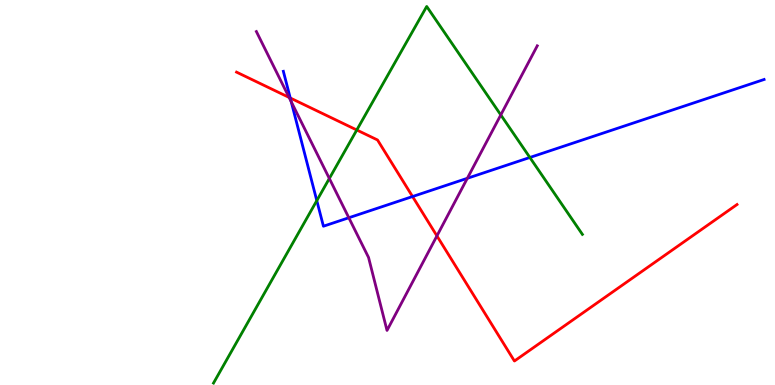[{'lines': ['blue', 'red'], 'intersections': [{'x': 3.75, 'y': 7.46}, {'x': 5.32, 'y': 4.9}]}, {'lines': ['green', 'red'], 'intersections': [{'x': 4.6, 'y': 6.62}]}, {'lines': ['purple', 'red'], 'intersections': [{'x': 3.73, 'y': 7.47}, {'x': 5.64, 'y': 3.87}]}, {'lines': ['blue', 'green'], 'intersections': [{'x': 4.09, 'y': 4.79}, {'x': 6.84, 'y': 5.91}]}, {'lines': ['blue', 'purple'], 'intersections': [{'x': 3.76, 'y': 7.36}, {'x': 4.5, 'y': 4.34}, {'x': 6.03, 'y': 5.37}]}, {'lines': ['green', 'purple'], 'intersections': [{'x': 4.25, 'y': 5.36}, {'x': 6.46, 'y': 7.02}]}]